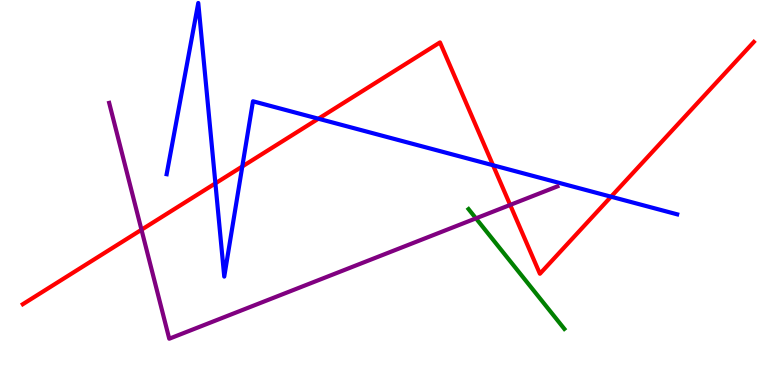[{'lines': ['blue', 'red'], 'intersections': [{'x': 2.78, 'y': 5.24}, {'x': 3.13, 'y': 5.68}, {'x': 4.11, 'y': 6.92}, {'x': 6.36, 'y': 5.71}, {'x': 7.88, 'y': 4.89}]}, {'lines': ['green', 'red'], 'intersections': []}, {'lines': ['purple', 'red'], 'intersections': [{'x': 1.83, 'y': 4.03}, {'x': 6.58, 'y': 4.68}]}, {'lines': ['blue', 'green'], 'intersections': []}, {'lines': ['blue', 'purple'], 'intersections': []}, {'lines': ['green', 'purple'], 'intersections': [{'x': 6.14, 'y': 4.33}]}]